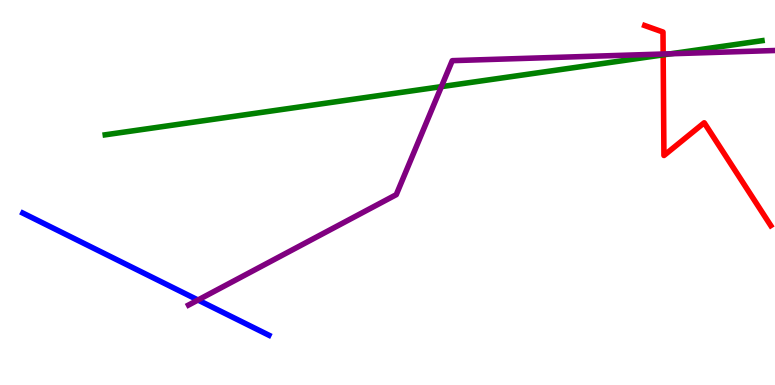[{'lines': ['blue', 'red'], 'intersections': []}, {'lines': ['green', 'red'], 'intersections': [{'x': 8.56, 'y': 8.57}]}, {'lines': ['purple', 'red'], 'intersections': [{'x': 8.56, 'y': 8.6}]}, {'lines': ['blue', 'green'], 'intersections': []}, {'lines': ['blue', 'purple'], 'intersections': [{'x': 2.55, 'y': 2.21}]}, {'lines': ['green', 'purple'], 'intersections': [{'x': 5.7, 'y': 7.75}, {'x': 8.65, 'y': 8.6}]}]